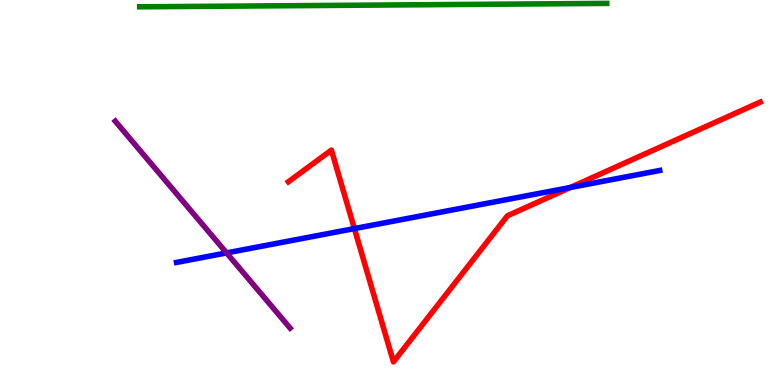[{'lines': ['blue', 'red'], 'intersections': [{'x': 4.57, 'y': 4.06}, {'x': 7.36, 'y': 5.13}]}, {'lines': ['green', 'red'], 'intersections': []}, {'lines': ['purple', 'red'], 'intersections': []}, {'lines': ['blue', 'green'], 'intersections': []}, {'lines': ['blue', 'purple'], 'intersections': [{'x': 2.92, 'y': 3.43}]}, {'lines': ['green', 'purple'], 'intersections': []}]